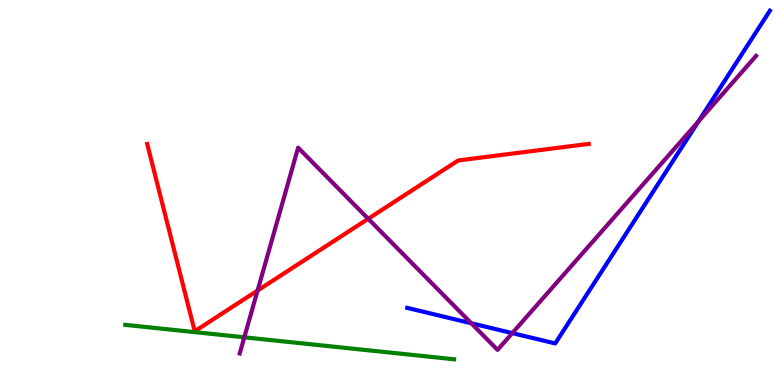[{'lines': ['blue', 'red'], 'intersections': []}, {'lines': ['green', 'red'], 'intersections': []}, {'lines': ['purple', 'red'], 'intersections': [{'x': 3.32, 'y': 2.45}, {'x': 4.75, 'y': 4.32}]}, {'lines': ['blue', 'green'], 'intersections': []}, {'lines': ['blue', 'purple'], 'intersections': [{'x': 6.08, 'y': 1.6}, {'x': 6.61, 'y': 1.35}, {'x': 9.01, 'y': 6.85}]}, {'lines': ['green', 'purple'], 'intersections': [{'x': 3.15, 'y': 1.24}]}]